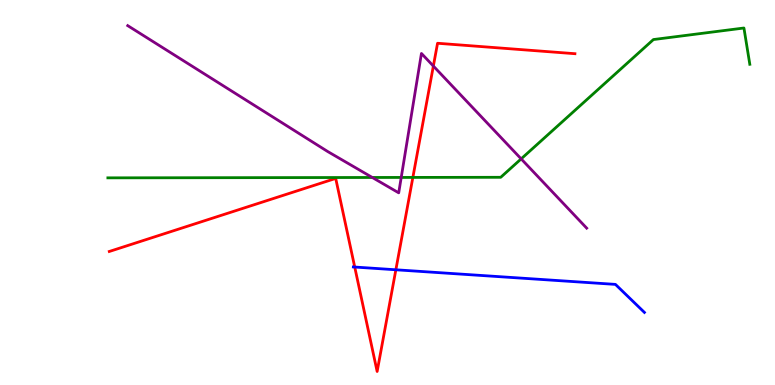[{'lines': ['blue', 'red'], 'intersections': [{'x': 4.58, 'y': 3.06}, {'x': 5.11, 'y': 2.99}]}, {'lines': ['green', 'red'], 'intersections': [{'x': 5.33, 'y': 5.39}]}, {'lines': ['purple', 'red'], 'intersections': [{'x': 5.59, 'y': 8.28}]}, {'lines': ['blue', 'green'], 'intersections': []}, {'lines': ['blue', 'purple'], 'intersections': []}, {'lines': ['green', 'purple'], 'intersections': [{'x': 4.8, 'y': 5.39}, {'x': 5.18, 'y': 5.39}, {'x': 6.72, 'y': 5.87}]}]